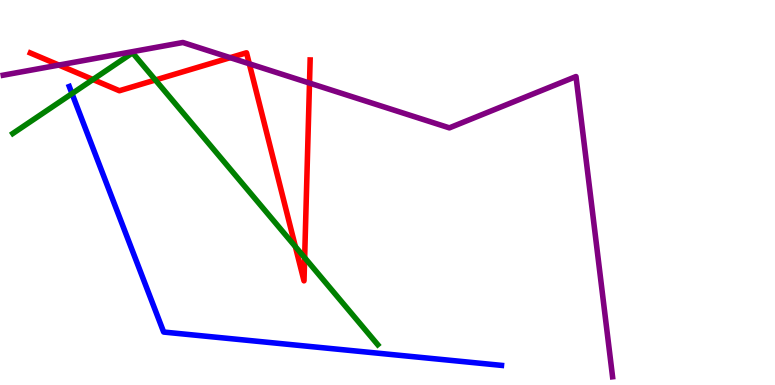[{'lines': ['blue', 'red'], 'intersections': []}, {'lines': ['green', 'red'], 'intersections': [{'x': 1.2, 'y': 7.93}, {'x': 2.01, 'y': 7.92}, {'x': 3.81, 'y': 3.59}, {'x': 3.93, 'y': 3.31}]}, {'lines': ['purple', 'red'], 'intersections': [{'x': 0.76, 'y': 8.31}, {'x': 2.97, 'y': 8.5}, {'x': 3.22, 'y': 8.34}, {'x': 3.99, 'y': 7.84}]}, {'lines': ['blue', 'green'], 'intersections': [{'x': 0.929, 'y': 7.57}]}, {'lines': ['blue', 'purple'], 'intersections': []}, {'lines': ['green', 'purple'], 'intersections': []}]